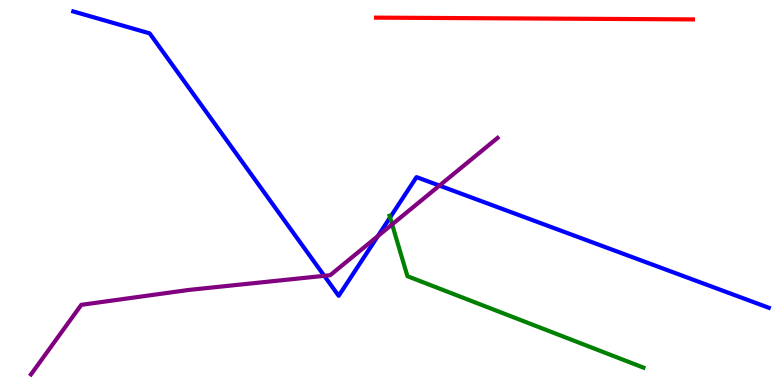[{'lines': ['blue', 'red'], 'intersections': []}, {'lines': ['green', 'red'], 'intersections': []}, {'lines': ['purple', 'red'], 'intersections': []}, {'lines': ['blue', 'green'], 'intersections': [{'x': 5.03, 'y': 4.35}]}, {'lines': ['blue', 'purple'], 'intersections': [{'x': 4.18, 'y': 2.84}, {'x': 4.88, 'y': 3.87}, {'x': 5.67, 'y': 5.18}]}, {'lines': ['green', 'purple'], 'intersections': [{'x': 5.06, 'y': 4.17}]}]